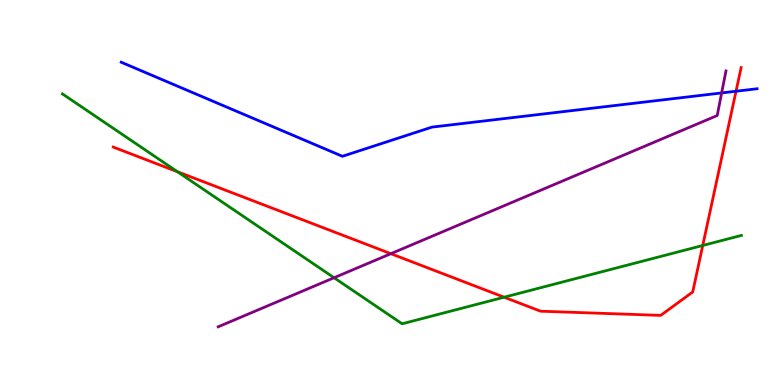[{'lines': ['blue', 'red'], 'intersections': [{'x': 9.5, 'y': 7.63}]}, {'lines': ['green', 'red'], 'intersections': [{'x': 2.29, 'y': 5.54}, {'x': 6.5, 'y': 2.28}, {'x': 9.07, 'y': 3.62}]}, {'lines': ['purple', 'red'], 'intersections': [{'x': 5.04, 'y': 3.41}]}, {'lines': ['blue', 'green'], 'intersections': []}, {'lines': ['blue', 'purple'], 'intersections': [{'x': 9.31, 'y': 7.59}]}, {'lines': ['green', 'purple'], 'intersections': [{'x': 4.31, 'y': 2.79}]}]